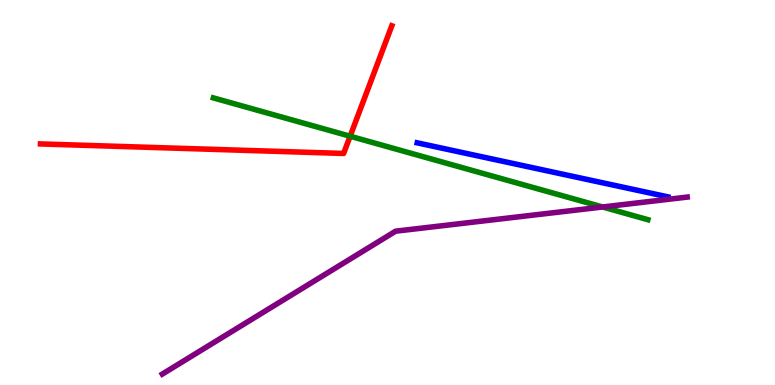[{'lines': ['blue', 'red'], 'intersections': []}, {'lines': ['green', 'red'], 'intersections': [{'x': 4.52, 'y': 6.46}]}, {'lines': ['purple', 'red'], 'intersections': []}, {'lines': ['blue', 'green'], 'intersections': []}, {'lines': ['blue', 'purple'], 'intersections': []}, {'lines': ['green', 'purple'], 'intersections': [{'x': 7.78, 'y': 4.62}]}]